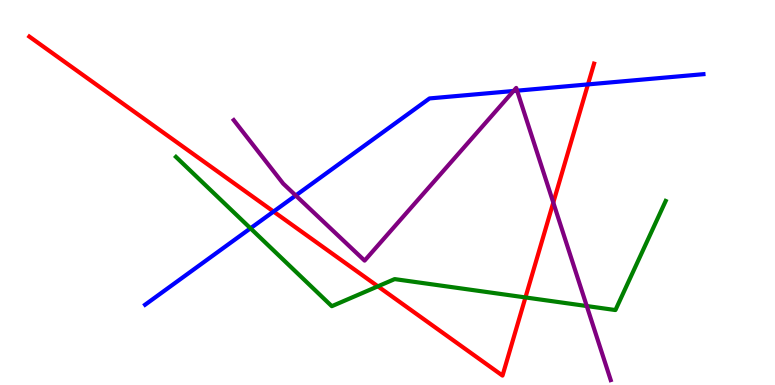[{'lines': ['blue', 'red'], 'intersections': [{'x': 3.53, 'y': 4.5}, {'x': 7.59, 'y': 7.81}]}, {'lines': ['green', 'red'], 'intersections': [{'x': 4.88, 'y': 2.56}, {'x': 6.78, 'y': 2.27}]}, {'lines': ['purple', 'red'], 'intersections': [{'x': 7.14, 'y': 4.74}]}, {'lines': ['blue', 'green'], 'intersections': [{'x': 3.23, 'y': 4.07}]}, {'lines': ['blue', 'purple'], 'intersections': [{'x': 3.82, 'y': 4.92}, {'x': 6.63, 'y': 7.64}, {'x': 6.67, 'y': 7.64}]}, {'lines': ['green', 'purple'], 'intersections': [{'x': 7.57, 'y': 2.05}]}]